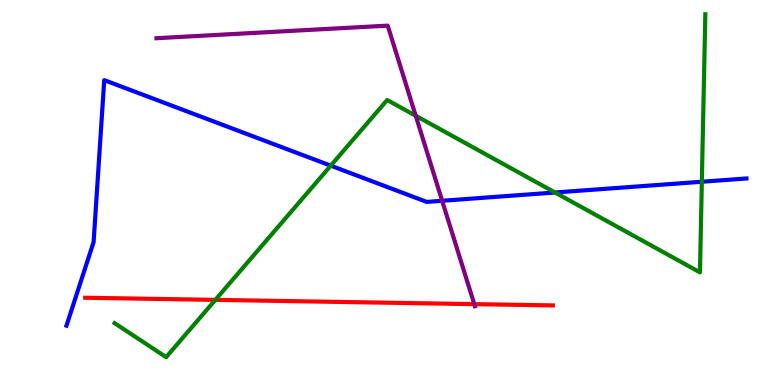[{'lines': ['blue', 'red'], 'intersections': []}, {'lines': ['green', 'red'], 'intersections': [{'x': 2.78, 'y': 2.21}]}, {'lines': ['purple', 'red'], 'intersections': [{'x': 6.12, 'y': 2.1}]}, {'lines': ['blue', 'green'], 'intersections': [{'x': 4.27, 'y': 5.7}, {'x': 7.16, 'y': 5.0}, {'x': 9.06, 'y': 5.28}]}, {'lines': ['blue', 'purple'], 'intersections': [{'x': 5.71, 'y': 4.79}]}, {'lines': ['green', 'purple'], 'intersections': [{'x': 5.36, 'y': 6.99}]}]